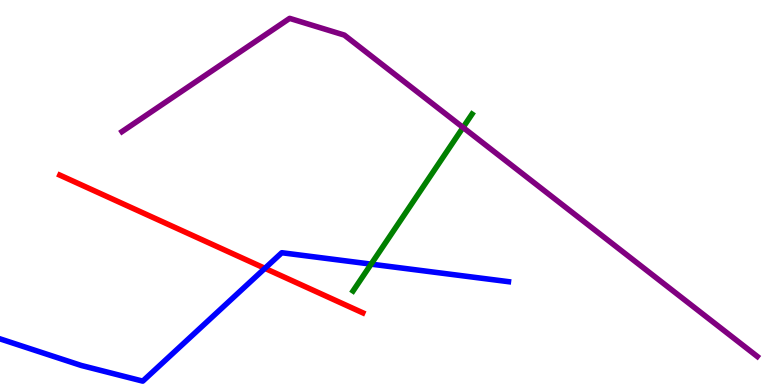[{'lines': ['blue', 'red'], 'intersections': [{'x': 3.42, 'y': 3.03}]}, {'lines': ['green', 'red'], 'intersections': []}, {'lines': ['purple', 'red'], 'intersections': []}, {'lines': ['blue', 'green'], 'intersections': [{'x': 4.79, 'y': 3.14}]}, {'lines': ['blue', 'purple'], 'intersections': []}, {'lines': ['green', 'purple'], 'intersections': [{'x': 5.97, 'y': 6.69}]}]